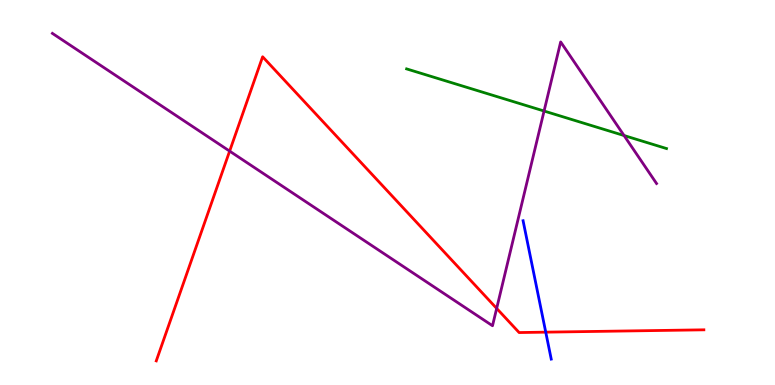[{'lines': ['blue', 'red'], 'intersections': [{'x': 7.04, 'y': 1.37}]}, {'lines': ['green', 'red'], 'intersections': []}, {'lines': ['purple', 'red'], 'intersections': [{'x': 2.96, 'y': 6.07}, {'x': 6.41, 'y': 1.99}]}, {'lines': ['blue', 'green'], 'intersections': []}, {'lines': ['blue', 'purple'], 'intersections': []}, {'lines': ['green', 'purple'], 'intersections': [{'x': 7.02, 'y': 7.12}, {'x': 8.05, 'y': 6.48}]}]